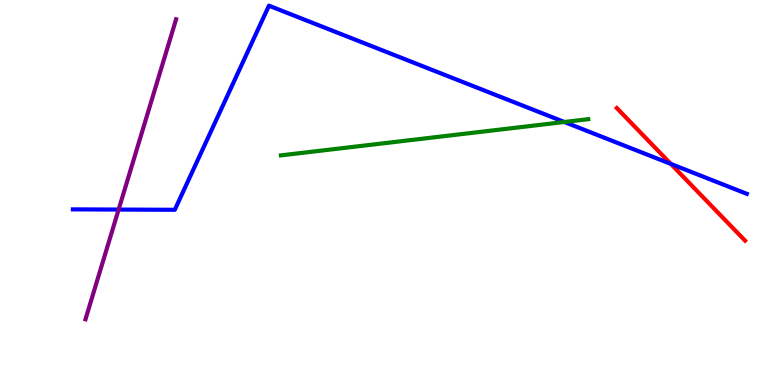[{'lines': ['blue', 'red'], 'intersections': [{'x': 8.66, 'y': 5.74}]}, {'lines': ['green', 'red'], 'intersections': []}, {'lines': ['purple', 'red'], 'intersections': []}, {'lines': ['blue', 'green'], 'intersections': [{'x': 7.28, 'y': 6.83}]}, {'lines': ['blue', 'purple'], 'intersections': [{'x': 1.53, 'y': 4.56}]}, {'lines': ['green', 'purple'], 'intersections': []}]